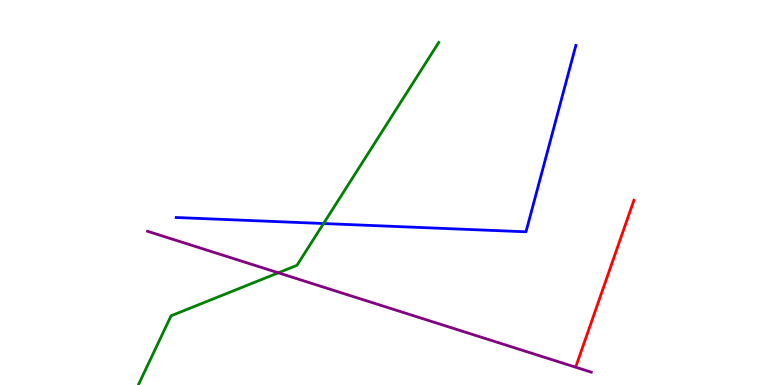[{'lines': ['blue', 'red'], 'intersections': []}, {'lines': ['green', 'red'], 'intersections': []}, {'lines': ['purple', 'red'], 'intersections': []}, {'lines': ['blue', 'green'], 'intersections': [{'x': 4.17, 'y': 4.19}]}, {'lines': ['blue', 'purple'], 'intersections': []}, {'lines': ['green', 'purple'], 'intersections': [{'x': 3.59, 'y': 2.91}]}]